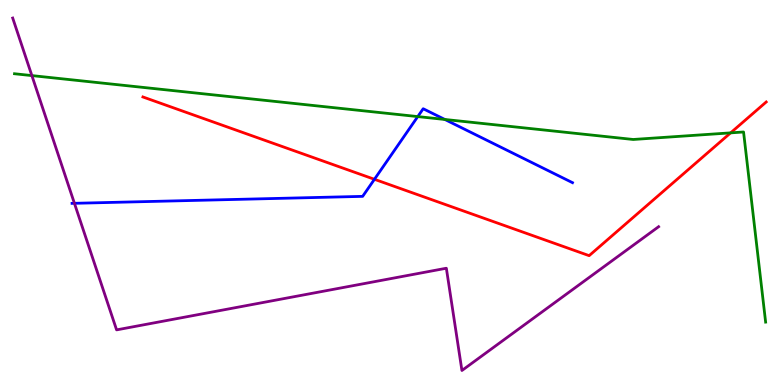[{'lines': ['blue', 'red'], 'intersections': [{'x': 4.83, 'y': 5.34}]}, {'lines': ['green', 'red'], 'intersections': [{'x': 9.43, 'y': 6.55}]}, {'lines': ['purple', 'red'], 'intersections': []}, {'lines': ['blue', 'green'], 'intersections': [{'x': 5.39, 'y': 6.97}, {'x': 5.74, 'y': 6.9}]}, {'lines': ['blue', 'purple'], 'intersections': [{'x': 0.96, 'y': 4.72}]}, {'lines': ['green', 'purple'], 'intersections': [{'x': 0.411, 'y': 8.04}]}]